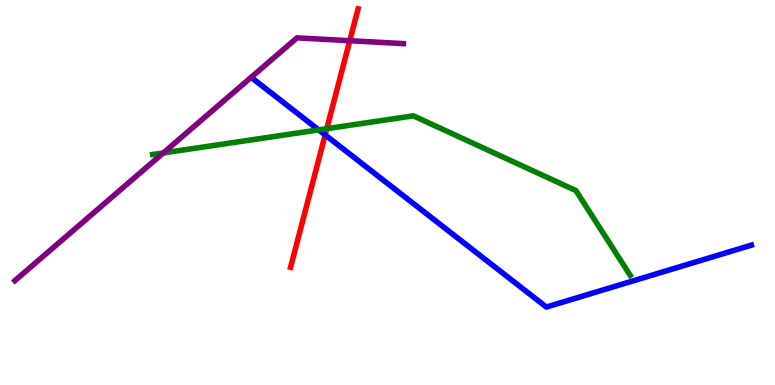[{'lines': ['blue', 'red'], 'intersections': [{'x': 4.2, 'y': 6.5}]}, {'lines': ['green', 'red'], 'intersections': [{'x': 4.22, 'y': 6.66}]}, {'lines': ['purple', 'red'], 'intersections': [{'x': 4.51, 'y': 8.94}]}, {'lines': ['blue', 'green'], 'intersections': [{'x': 4.11, 'y': 6.63}]}, {'lines': ['blue', 'purple'], 'intersections': []}, {'lines': ['green', 'purple'], 'intersections': [{'x': 2.11, 'y': 6.03}]}]